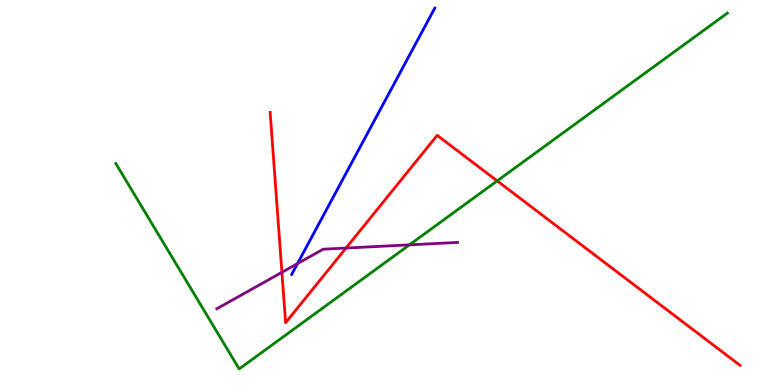[{'lines': ['blue', 'red'], 'intersections': []}, {'lines': ['green', 'red'], 'intersections': [{'x': 6.42, 'y': 5.3}]}, {'lines': ['purple', 'red'], 'intersections': [{'x': 3.64, 'y': 2.93}, {'x': 4.46, 'y': 3.56}]}, {'lines': ['blue', 'green'], 'intersections': []}, {'lines': ['blue', 'purple'], 'intersections': [{'x': 3.84, 'y': 3.15}]}, {'lines': ['green', 'purple'], 'intersections': [{'x': 5.28, 'y': 3.64}]}]